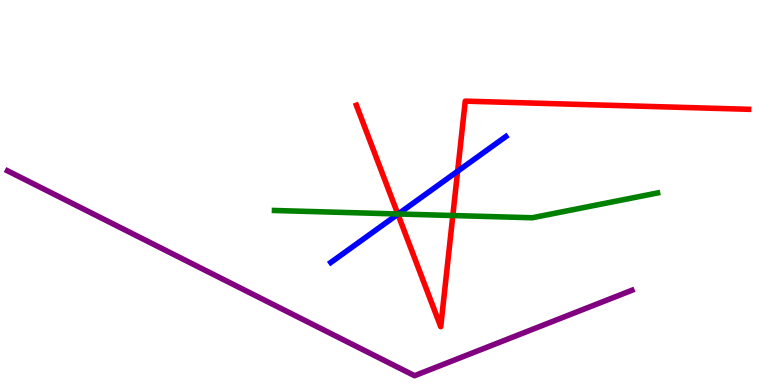[{'lines': ['blue', 'red'], 'intersections': [{'x': 5.13, 'y': 4.44}, {'x': 5.9, 'y': 5.55}]}, {'lines': ['green', 'red'], 'intersections': [{'x': 5.13, 'y': 4.44}, {'x': 5.84, 'y': 4.4}]}, {'lines': ['purple', 'red'], 'intersections': []}, {'lines': ['blue', 'green'], 'intersections': [{'x': 5.14, 'y': 4.44}]}, {'lines': ['blue', 'purple'], 'intersections': []}, {'lines': ['green', 'purple'], 'intersections': []}]